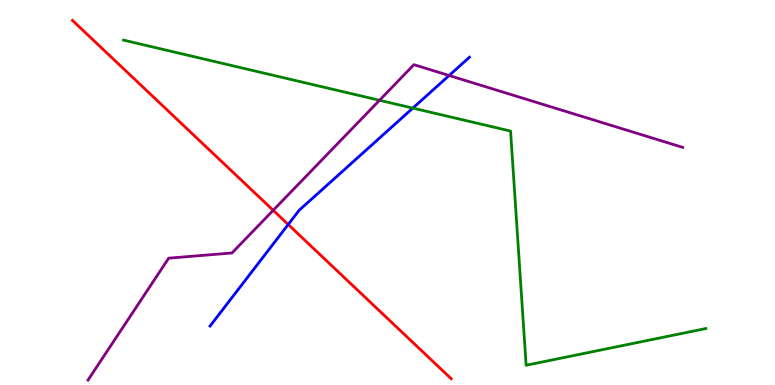[{'lines': ['blue', 'red'], 'intersections': [{'x': 3.72, 'y': 4.17}]}, {'lines': ['green', 'red'], 'intersections': []}, {'lines': ['purple', 'red'], 'intersections': [{'x': 3.53, 'y': 4.54}]}, {'lines': ['blue', 'green'], 'intersections': [{'x': 5.33, 'y': 7.19}]}, {'lines': ['blue', 'purple'], 'intersections': [{'x': 5.79, 'y': 8.04}]}, {'lines': ['green', 'purple'], 'intersections': [{'x': 4.9, 'y': 7.4}]}]